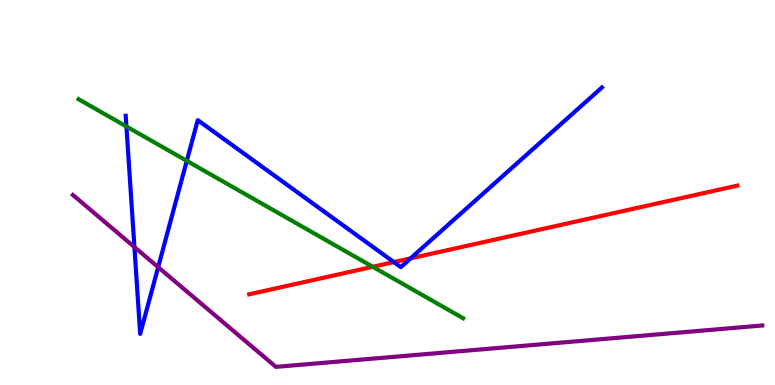[{'lines': ['blue', 'red'], 'intersections': [{'x': 5.08, 'y': 3.19}, {'x': 5.3, 'y': 3.29}]}, {'lines': ['green', 'red'], 'intersections': [{'x': 4.81, 'y': 3.07}]}, {'lines': ['purple', 'red'], 'intersections': []}, {'lines': ['blue', 'green'], 'intersections': [{'x': 1.63, 'y': 6.72}, {'x': 2.41, 'y': 5.82}]}, {'lines': ['blue', 'purple'], 'intersections': [{'x': 1.73, 'y': 3.58}, {'x': 2.04, 'y': 3.06}]}, {'lines': ['green', 'purple'], 'intersections': []}]